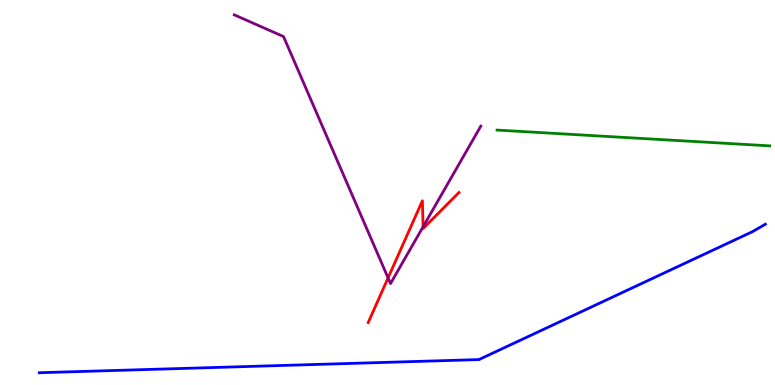[{'lines': ['blue', 'red'], 'intersections': []}, {'lines': ['green', 'red'], 'intersections': []}, {'lines': ['purple', 'red'], 'intersections': [{'x': 5.01, 'y': 2.78}, {'x': 5.46, 'y': 4.11}]}, {'lines': ['blue', 'green'], 'intersections': []}, {'lines': ['blue', 'purple'], 'intersections': []}, {'lines': ['green', 'purple'], 'intersections': []}]